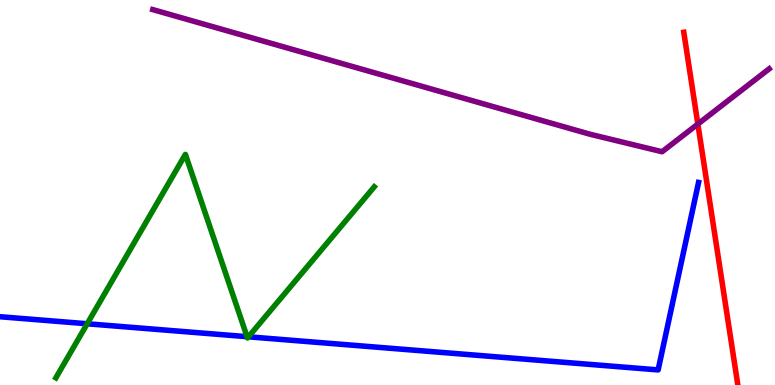[{'lines': ['blue', 'red'], 'intersections': []}, {'lines': ['green', 'red'], 'intersections': []}, {'lines': ['purple', 'red'], 'intersections': [{'x': 9.0, 'y': 6.78}]}, {'lines': ['blue', 'green'], 'intersections': [{'x': 1.13, 'y': 1.59}, {'x': 3.19, 'y': 1.25}, {'x': 3.21, 'y': 1.25}]}, {'lines': ['blue', 'purple'], 'intersections': []}, {'lines': ['green', 'purple'], 'intersections': []}]